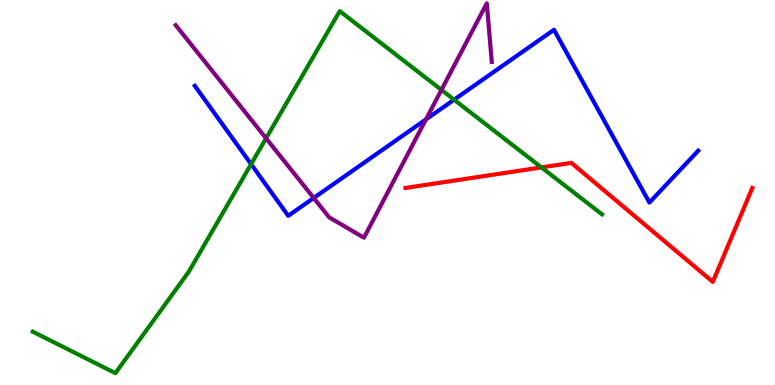[{'lines': ['blue', 'red'], 'intersections': []}, {'lines': ['green', 'red'], 'intersections': [{'x': 6.99, 'y': 5.65}]}, {'lines': ['purple', 'red'], 'intersections': []}, {'lines': ['blue', 'green'], 'intersections': [{'x': 3.24, 'y': 5.74}, {'x': 5.86, 'y': 7.41}]}, {'lines': ['blue', 'purple'], 'intersections': [{'x': 4.05, 'y': 4.86}, {'x': 5.5, 'y': 6.9}]}, {'lines': ['green', 'purple'], 'intersections': [{'x': 3.43, 'y': 6.41}, {'x': 5.7, 'y': 7.66}]}]